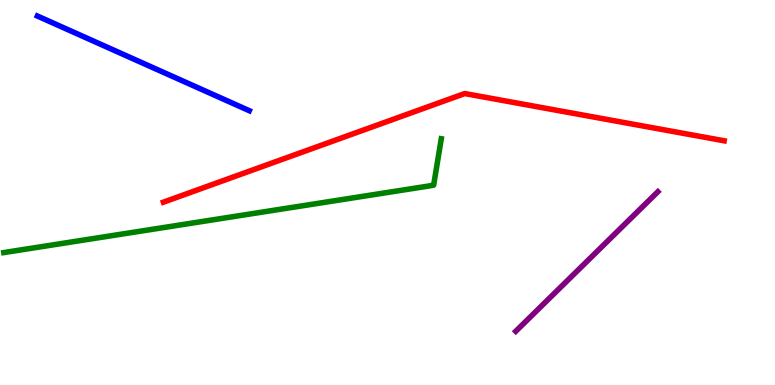[{'lines': ['blue', 'red'], 'intersections': []}, {'lines': ['green', 'red'], 'intersections': []}, {'lines': ['purple', 'red'], 'intersections': []}, {'lines': ['blue', 'green'], 'intersections': []}, {'lines': ['blue', 'purple'], 'intersections': []}, {'lines': ['green', 'purple'], 'intersections': []}]